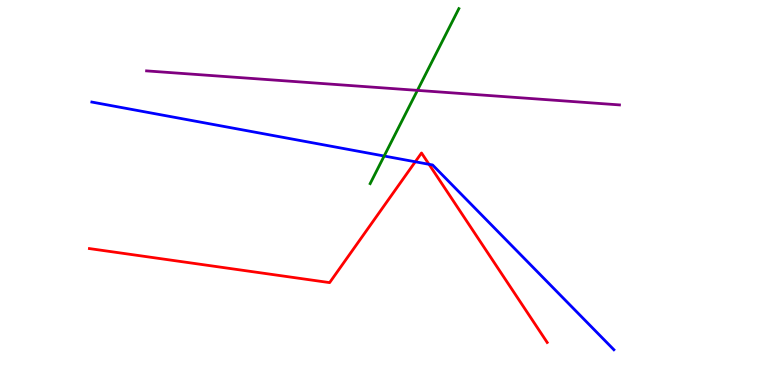[{'lines': ['blue', 'red'], 'intersections': [{'x': 5.36, 'y': 5.8}, {'x': 5.54, 'y': 5.73}]}, {'lines': ['green', 'red'], 'intersections': []}, {'lines': ['purple', 'red'], 'intersections': []}, {'lines': ['blue', 'green'], 'intersections': [{'x': 4.96, 'y': 5.95}]}, {'lines': ['blue', 'purple'], 'intersections': []}, {'lines': ['green', 'purple'], 'intersections': [{'x': 5.39, 'y': 7.65}]}]